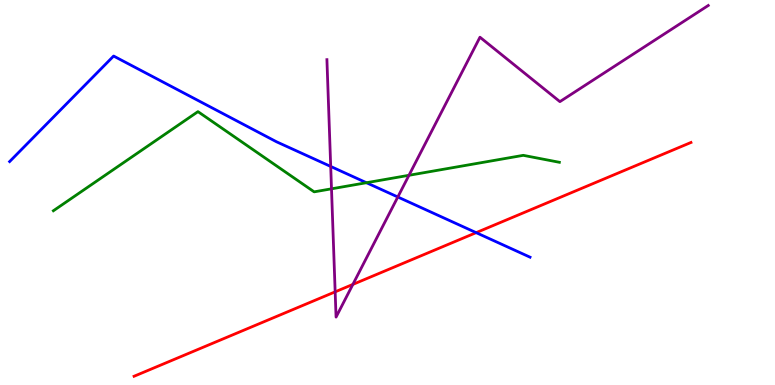[{'lines': ['blue', 'red'], 'intersections': [{'x': 6.14, 'y': 3.96}]}, {'lines': ['green', 'red'], 'intersections': []}, {'lines': ['purple', 'red'], 'intersections': [{'x': 4.32, 'y': 2.42}, {'x': 4.55, 'y': 2.61}]}, {'lines': ['blue', 'green'], 'intersections': [{'x': 4.73, 'y': 5.25}]}, {'lines': ['blue', 'purple'], 'intersections': [{'x': 4.27, 'y': 5.68}, {'x': 5.13, 'y': 4.88}]}, {'lines': ['green', 'purple'], 'intersections': [{'x': 4.28, 'y': 5.1}, {'x': 5.28, 'y': 5.45}]}]